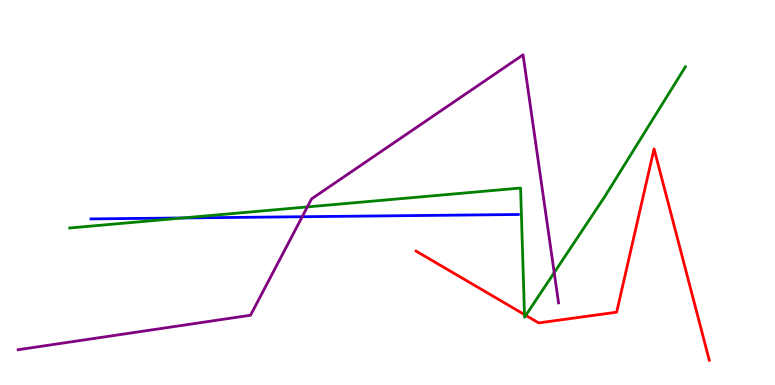[{'lines': ['blue', 'red'], 'intersections': []}, {'lines': ['green', 'red'], 'intersections': [{'x': 6.77, 'y': 1.83}, {'x': 6.78, 'y': 1.81}]}, {'lines': ['purple', 'red'], 'intersections': []}, {'lines': ['blue', 'green'], 'intersections': [{'x': 2.36, 'y': 4.34}]}, {'lines': ['blue', 'purple'], 'intersections': [{'x': 3.9, 'y': 4.37}]}, {'lines': ['green', 'purple'], 'intersections': [{'x': 3.97, 'y': 4.63}, {'x': 7.15, 'y': 2.92}]}]